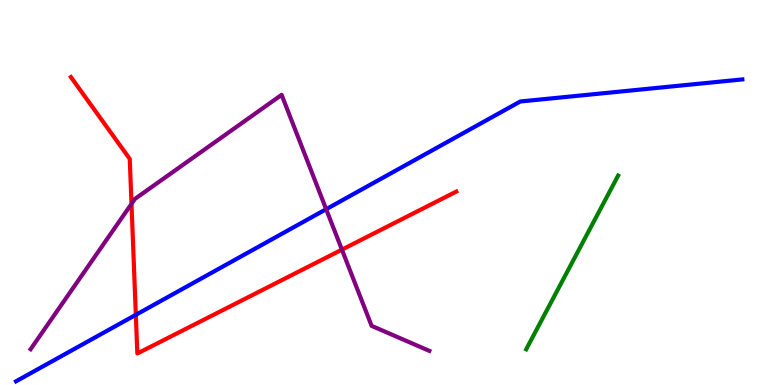[{'lines': ['blue', 'red'], 'intersections': [{'x': 1.75, 'y': 1.82}]}, {'lines': ['green', 'red'], 'intersections': []}, {'lines': ['purple', 'red'], 'intersections': [{'x': 1.7, 'y': 4.71}, {'x': 4.41, 'y': 3.52}]}, {'lines': ['blue', 'green'], 'intersections': []}, {'lines': ['blue', 'purple'], 'intersections': [{'x': 4.21, 'y': 4.57}]}, {'lines': ['green', 'purple'], 'intersections': []}]